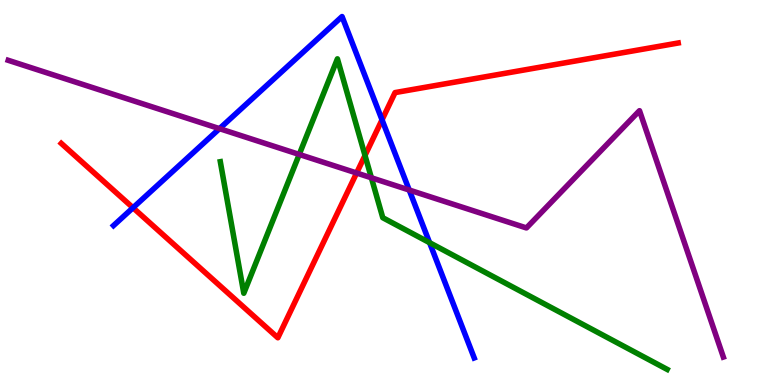[{'lines': ['blue', 'red'], 'intersections': [{'x': 1.72, 'y': 4.6}, {'x': 4.93, 'y': 6.89}]}, {'lines': ['green', 'red'], 'intersections': [{'x': 4.71, 'y': 5.96}]}, {'lines': ['purple', 'red'], 'intersections': [{'x': 4.6, 'y': 5.51}]}, {'lines': ['blue', 'green'], 'intersections': [{'x': 5.54, 'y': 3.7}]}, {'lines': ['blue', 'purple'], 'intersections': [{'x': 2.83, 'y': 6.66}, {'x': 5.28, 'y': 5.06}]}, {'lines': ['green', 'purple'], 'intersections': [{'x': 3.86, 'y': 5.99}, {'x': 4.79, 'y': 5.38}]}]